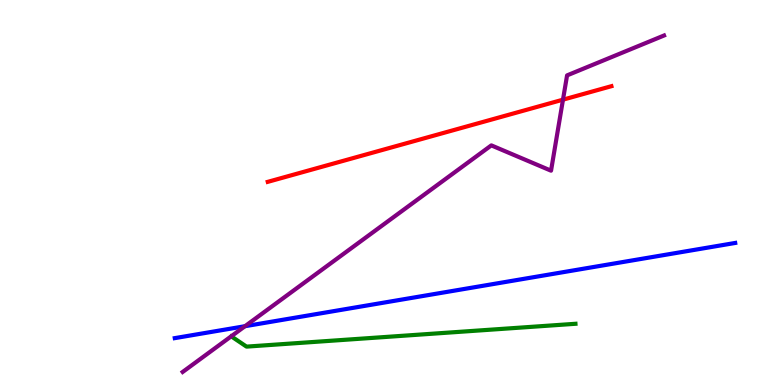[{'lines': ['blue', 'red'], 'intersections': []}, {'lines': ['green', 'red'], 'intersections': []}, {'lines': ['purple', 'red'], 'intersections': [{'x': 7.26, 'y': 7.41}]}, {'lines': ['blue', 'green'], 'intersections': []}, {'lines': ['blue', 'purple'], 'intersections': [{'x': 3.16, 'y': 1.53}]}, {'lines': ['green', 'purple'], 'intersections': []}]